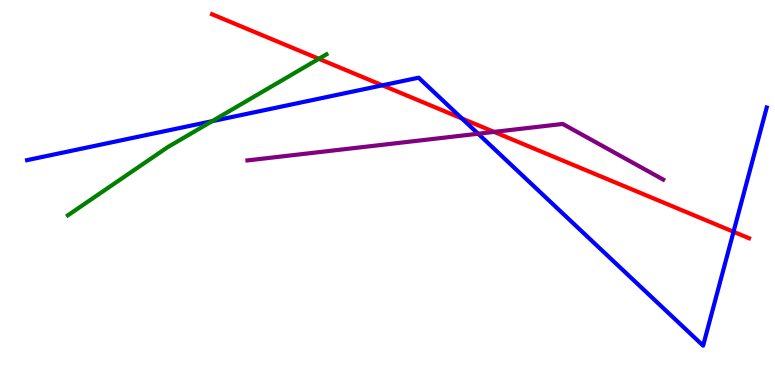[{'lines': ['blue', 'red'], 'intersections': [{'x': 4.93, 'y': 7.78}, {'x': 5.96, 'y': 6.92}, {'x': 9.46, 'y': 3.98}]}, {'lines': ['green', 'red'], 'intersections': [{'x': 4.11, 'y': 8.47}]}, {'lines': ['purple', 'red'], 'intersections': [{'x': 6.38, 'y': 6.57}]}, {'lines': ['blue', 'green'], 'intersections': [{'x': 2.74, 'y': 6.85}]}, {'lines': ['blue', 'purple'], 'intersections': [{'x': 6.17, 'y': 6.53}]}, {'lines': ['green', 'purple'], 'intersections': []}]